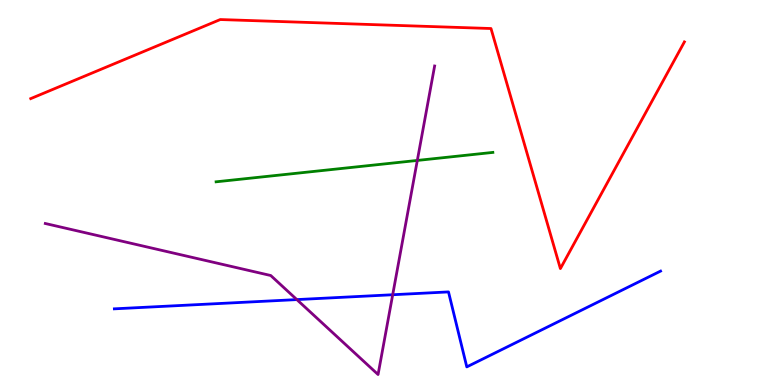[{'lines': ['blue', 'red'], 'intersections': []}, {'lines': ['green', 'red'], 'intersections': []}, {'lines': ['purple', 'red'], 'intersections': []}, {'lines': ['blue', 'green'], 'intersections': []}, {'lines': ['blue', 'purple'], 'intersections': [{'x': 3.83, 'y': 2.22}, {'x': 5.07, 'y': 2.34}]}, {'lines': ['green', 'purple'], 'intersections': [{'x': 5.38, 'y': 5.83}]}]